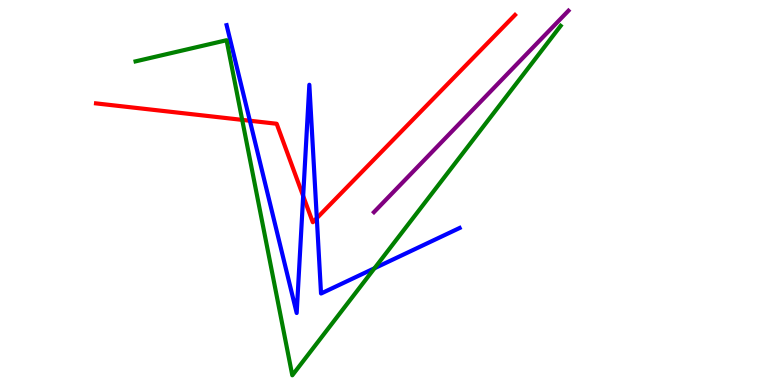[{'lines': ['blue', 'red'], 'intersections': [{'x': 3.22, 'y': 6.86}, {'x': 3.91, 'y': 4.91}, {'x': 4.09, 'y': 4.33}]}, {'lines': ['green', 'red'], 'intersections': [{'x': 3.13, 'y': 6.89}]}, {'lines': ['purple', 'red'], 'intersections': []}, {'lines': ['blue', 'green'], 'intersections': [{'x': 4.83, 'y': 3.03}]}, {'lines': ['blue', 'purple'], 'intersections': []}, {'lines': ['green', 'purple'], 'intersections': []}]